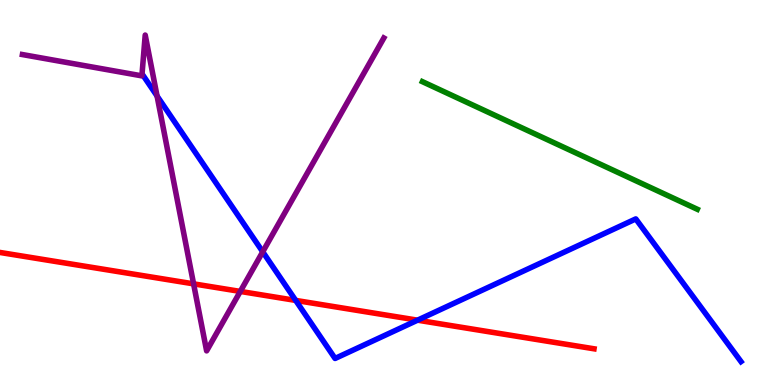[{'lines': ['blue', 'red'], 'intersections': [{'x': 3.82, 'y': 2.2}, {'x': 5.39, 'y': 1.68}]}, {'lines': ['green', 'red'], 'intersections': []}, {'lines': ['purple', 'red'], 'intersections': [{'x': 2.5, 'y': 2.63}, {'x': 3.1, 'y': 2.43}]}, {'lines': ['blue', 'green'], 'intersections': []}, {'lines': ['blue', 'purple'], 'intersections': [{'x': 2.03, 'y': 7.51}, {'x': 3.39, 'y': 3.46}]}, {'lines': ['green', 'purple'], 'intersections': []}]